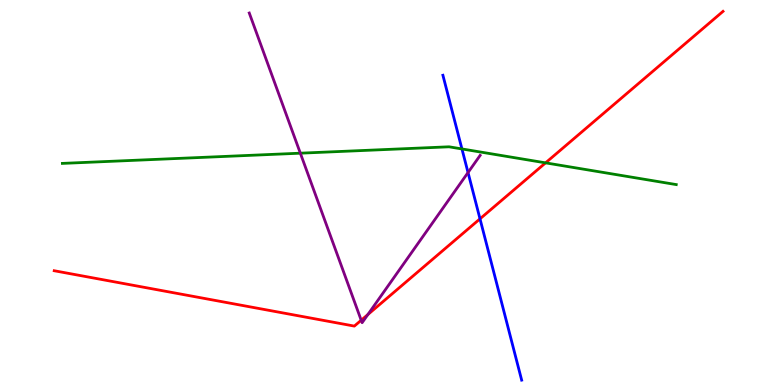[{'lines': ['blue', 'red'], 'intersections': [{'x': 6.19, 'y': 4.32}]}, {'lines': ['green', 'red'], 'intersections': [{'x': 7.04, 'y': 5.77}]}, {'lines': ['purple', 'red'], 'intersections': [{'x': 4.66, 'y': 1.68}, {'x': 4.75, 'y': 1.83}]}, {'lines': ['blue', 'green'], 'intersections': [{'x': 5.96, 'y': 6.13}]}, {'lines': ['blue', 'purple'], 'intersections': [{'x': 6.04, 'y': 5.52}]}, {'lines': ['green', 'purple'], 'intersections': [{'x': 3.88, 'y': 6.02}]}]